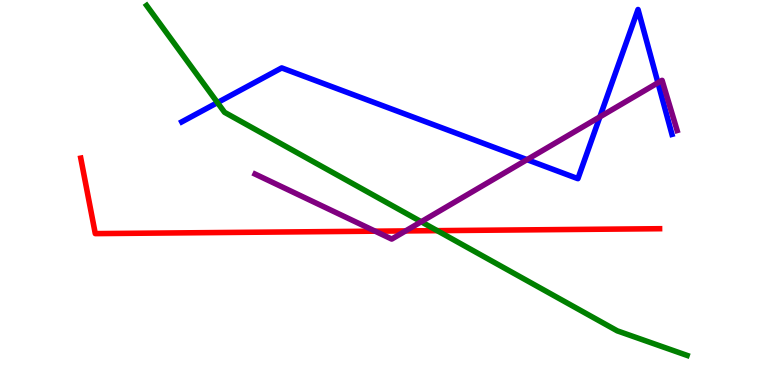[{'lines': ['blue', 'red'], 'intersections': []}, {'lines': ['green', 'red'], 'intersections': [{'x': 5.64, 'y': 4.01}]}, {'lines': ['purple', 'red'], 'intersections': [{'x': 4.84, 'y': 4.0}, {'x': 5.23, 'y': 4.0}]}, {'lines': ['blue', 'green'], 'intersections': [{'x': 2.81, 'y': 7.33}]}, {'lines': ['blue', 'purple'], 'intersections': [{'x': 6.8, 'y': 5.85}, {'x': 7.74, 'y': 6.96}, {'x': 8.49, 'y': 7.85}]}, {'lines': ['green', 'purple'], 'intersections': [{'x': 5.44, 'y': 4.24}]}]